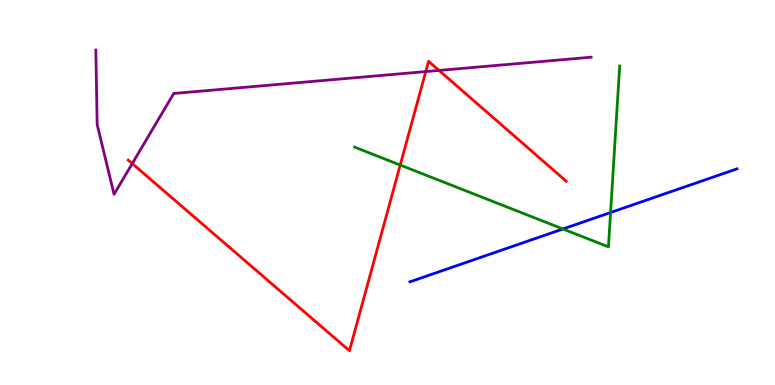[{'lines': ['blue', 'red'], 'intersections': []}, {'lines': ['green', 'red'], 'intersections': [{'x': 5.16, 'y': 5.71}]}, {'lines': ['purple', 'red'], 'intersections': [{'x': 1.71, 'y': 5.75}, {'x': 5.49, 'y': 8.14}, {'x': 5.66, 'y': 8.17}]}, {'lines': ['blue', 'green'], 'intersections': [{'x': 7.26, 'y': 4.05}, {'x': 7.88, 'y': 4.48}]}, {'lines': ['blue', 'purple'], 'intersections': []}, {'lines': ['green', 'purple'], 'intersections': []}]